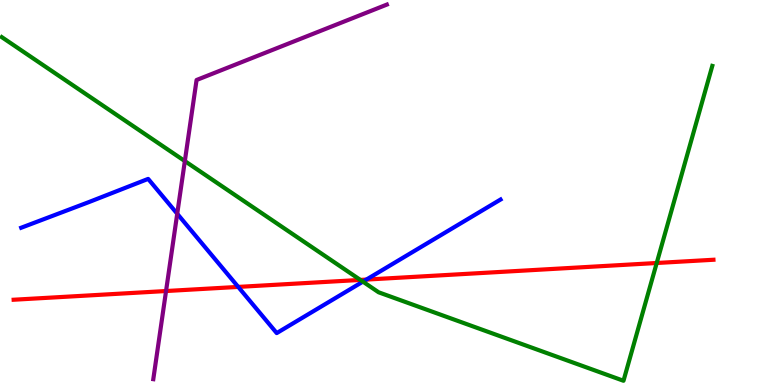[{'lines': ['blue', 'red'], 'intersections': [{'x': 3.07, 'y': 2.55}, {'x': 4.73, 'y': 2.74}]}, {'lines': ['green', 'red'], 'intersections': [{'x': 4.65, 'y': 2.73}, {'x': 8.47, 'y': 3.17}]}, {'lines': ['purple', 'red'], 'intersections': [{'x': 2.14, 'y': 2.44}]}, {'lines': ['blue', 'green'], 'intersections': [{'x': 4.68, 'y': 2.68}]}, {'lines': ['blue', 'purple'], 'intersections': [{'x': 2.29, 'y': 4.45}]}, {'lines': ['green', 'purple'], 'intersections': [{'x': 2.39, 'y': 5.82}]}]